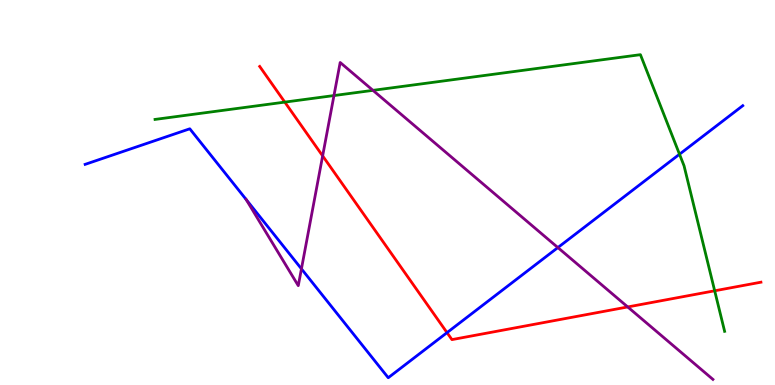[{'lines': ['blue', 'red'], 'intersections': [{'x': 5.77, 'y': 1.36}]}, {'lines': ['green', 'red'], 'intersections': [{'x': 3.67, 'y': 7.35}, {'x': 9.22, 'y': 2.45}]}, {'lines': ['purple', 'red'], 'intersections': [{'x': 4.16, 'y': 5.95}, {'x': 8.1, 'y': 2.03}]}, {'lines': ['blue', 'green'], 'intersections': [{'x': 8.77, 'y': 5.99}]}, {'lines': ['blue', 'purple'], 'intersections': [{'x': 3.89, 'y': 3.02}, {'x': 7.2, 'y': 3.57}]}, {'lines': ['green', 'purple'], 'intersections': [{'x': 4.31, 'y': 7.52}, {'x': 4.81, 'y': 7.65}]}]